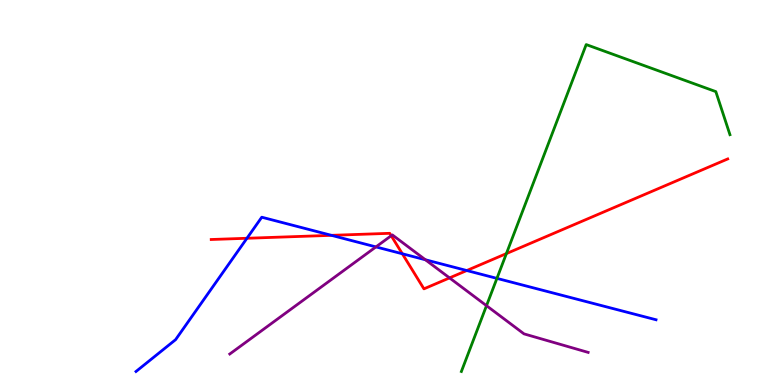[{'lines': ['blue', 'red'], 'intersections': [{'x': 3.19, 'y': 3.81}, {'x': 4.28, 'y': 3.89}, {'x': 5.19, 'y': 3.41}, {'x': 6.02, 'y': 2.97}]}, {'lines': ['green', 'red'], 'intersections': [{'x': 6.53, 'y': 3.41}]}, {'lines': ['purple', 'red'], 'intersections': [{'x': 5.05, 'y': 3.88}, {'x': 5.8, 'y': 2.78}]}, {'lines': ['blue', 'green'], 'intersections': [{'x': 6.41, 'y': 2.77}]}, {'lines': ['blue', 'purple'], 'intersections': [{'x': 4.85, 'y': 3.59}, {'x': 5.49, 'y': 3.25}]}, {'lines': ['green', 'purple'], 'intersections': [{'x': 6.28, 'y': 2.06}]}]